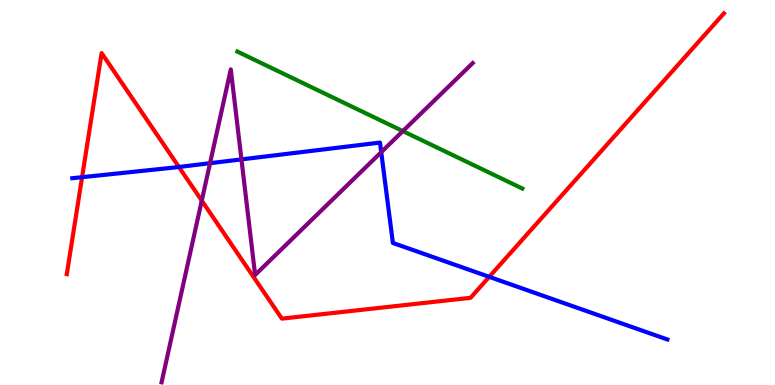[{'lines': ['blue', 'red'], 'intersections': [{'x': 1.06, 'y': 5.4}, {'x': 2.31, 'y': 5.66}, {'x': 6.31, 'y': 2.81}]}, {'lines': ['green', 'red'], 'intersections': []}, {'lines': ['purple', 'red'], 'intersections': [{'x': 2.6, 'y': 4.79}]}, {'lines': ['blue', 'green'], 'intersections': []}, {'lines': ['blue', 'purple'], 'intersections': [{'x': 2.71, 'y': 5.76}, {'x': 3.12, 'y': 5.86}, {'x': 4.92, 'y': 6.05}]}, {'lines': ['green', 'purple'], 'intersections': [{'x': 5.2, 'y': 6.59}]}]